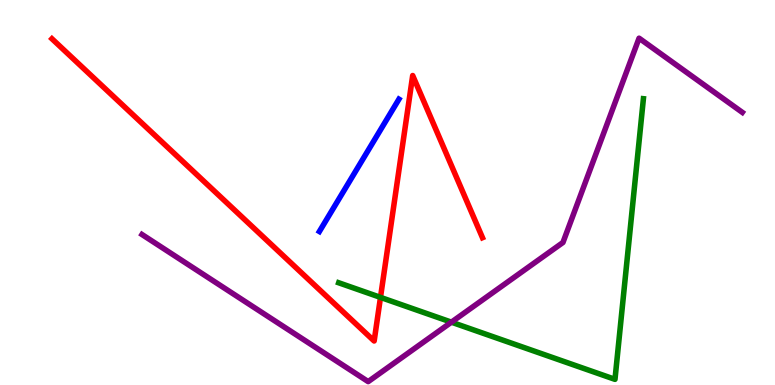[{'lines': ['blue', 'red'], 'intersections': []}, {'lines': ['green', 'red'], 'intersections': [{'x': 4.91, 'y': 2.28}]}, {'lines': ['purple', 'red'], 'intersections': []}, {'lines': ['blue', 'green'], 'intersections': []}, {'lines': ['blue', 'purple'], 'intersections': []}, {'lines': ['green', 'purple'], 'intersections': [{'x': 5.82, 'y': 1.63}]}]